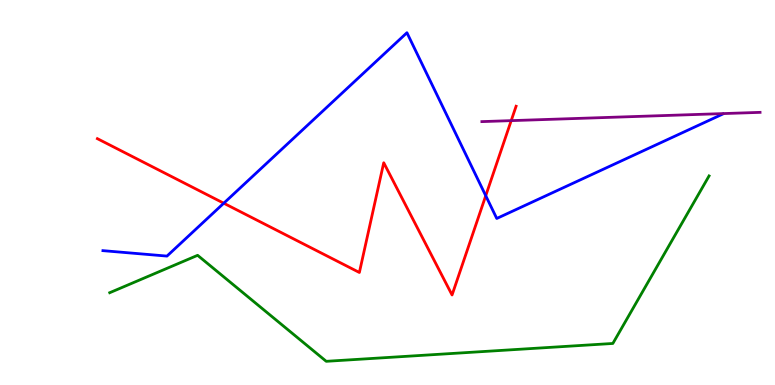[{'lines': ['blue', 'red'], 'intersections': [{'x': 2.89, 'y': 4.72}, {'x': 6.27, 'y': 4.92}]}, {'lines': ['green', 'red'], 'intersections': []}, {'lines': ['purple', 'red'], 'intersections': [{'x': 6.6, 'y': 6.87}]}, {'lines': ['blue', 'green'], 'intersections': []}, {'lines': ['blue', 'purple'], 'intersections': []}, {'lines': ['green', 'purple'], 'intersections': []}]